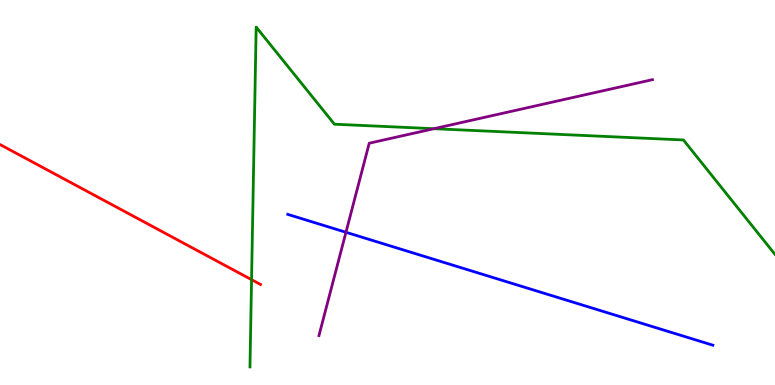[{'lines': ['blue', 'red'], 'intersections': []}, {'lines': ['green', 'red'], 'intersections': [{'x': 3.25, 'y': 2.74}]}, {'lines': ['purple', 'red'], 'intersections': []}, {'lines': ['blue', 'green'], 'intersections': []}, {'lines': ['blue', 'purple'], 'intersections': [{'x': 4.46, 'y': 3.97}]}, {'lines': ['green', 'purple'], 'intersections': [{'x': 5.6, 'y': 6.66}]}]